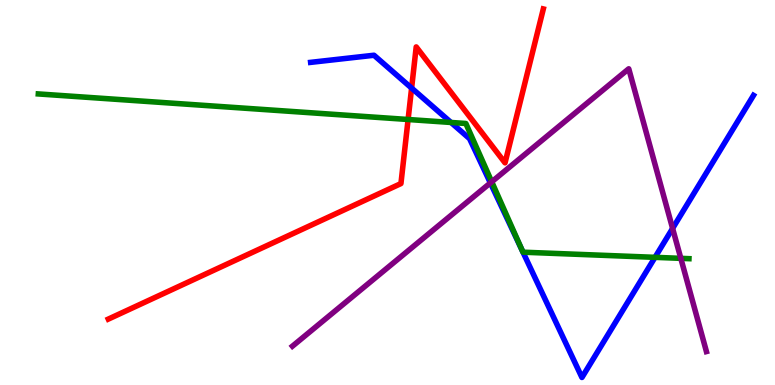[{'lines': ['blue', 'red'], 'intersections': [{'x': 5.31, 'y': 7.71}]}, {'lines': ['green', 'red'], 'intersections': [{'x': 5.27, 'y': 6.9}]}, {'lines': ['purple', 'red'], 'intersections': []}, {'lines': ['blue', 'green'], 'intersections': [{'x': 5.82, 'y': 6.82}, {'x': 6.74, 'y': 3.46}, {'x': 6.75, 'y': 3.45}, {'x': 8.45, 'y': 3.32}]}, {'lines': ['blue', 'purple'], 'intersections': [{'x': 6.33, 'y': 5.25}, {'x': 8.68, 'y': 4.07}]}, {'lines': ['green', 'purple'], 'intersections': [{'x': 6.34, 'y': 5.28}, {'x': 8.78, 'y': 3.29}]}]